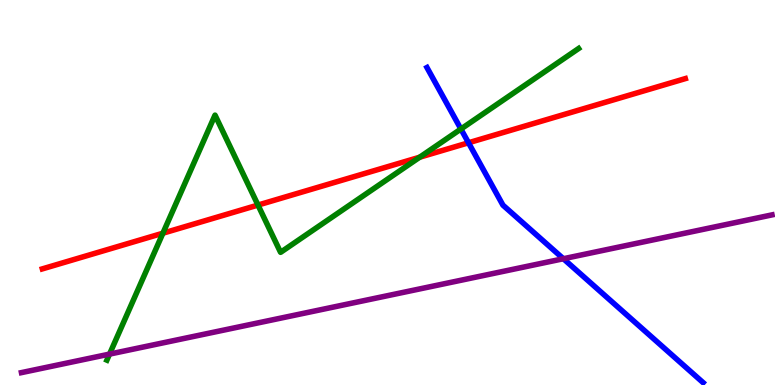[{'lines': ['blue', 'red'], 'intersections': [{'x': 6.05, 'y': 6.29}]}, {'lines': ['green', 'red'], 'intersections': [{'x': 2.1, 'y': 3.94}, {'x': 3.33, 'y': 4.67}, {'x': 5.42, 'y': 5.92}]}, {'lines': ['purple', 'red'], 'intersections': []}, {'lines': ['blue', 'green'], 'intersections': [{'x': 5.95, 'y': 6.65}]}, {'lines': ['blue', 'purple'], 'intersections': [{'x': 7.27, 'y': 3.28}]}, {'lines': ['green', 'purple'], 'intersections': [{'x': 1.41, 'y': 0.802}]}]